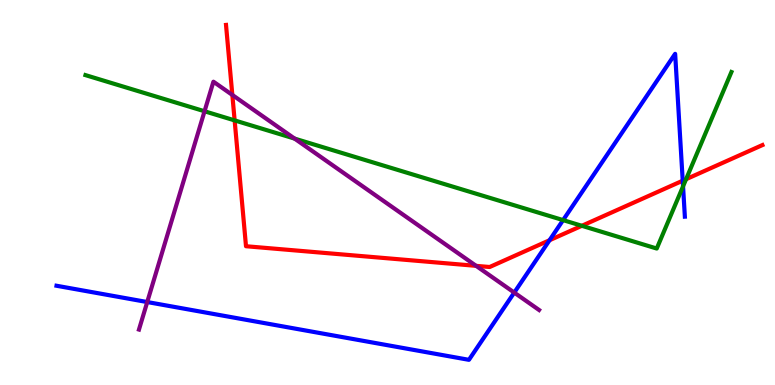[{'lines': ['blue', 'red'], 'intersections': [{'x': 7.09, 'y': 3.76}, {'x': 8.81, 'y': 5.31}]}, {'lines': ['green', 'red'], 'intersections': [{'x': 3.03, 'y': 6.87}, {'x': 7.51, 'y': 4.14}, {'x': 8.85, 'y': 5.35}]}, {'lines': ['purple', 'red'], 'intersections': [{'x': 3.0, 'y': 7.53}, {'x': 6.14, 'y': 3.09}]}, {'lines': ['blue', 'green'], 'intersections': [{'x': 7.27, 'y': 4.28}, {'x': 8.81, 'y': 5.16}]}, {'lines': ['blue', 'purple'], 'intersections': [{'x': 1.9, 'y': 2.15}, {'x': 6.64, 'y': 2.4}]}, {'lines': ['green', 'purple'], 'intersections': [{'x': 2.64, 'y': 7.11}, {'x': 3.8, 'y': 6.4}]}]